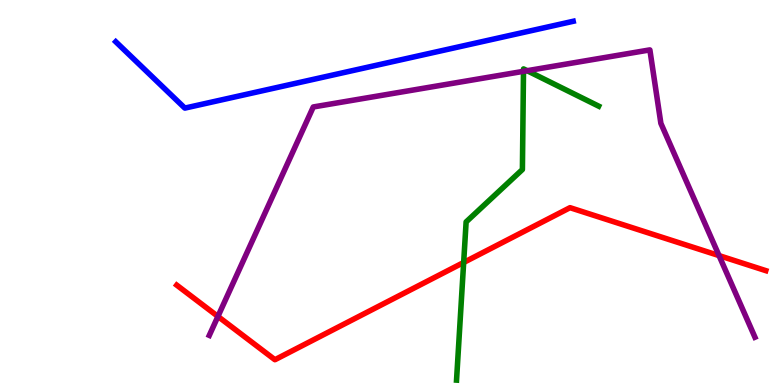[{'lines': ['blue', 'red'], 'intersections': []}, {'lines': ['green', 'red'], 'intersections': [{'x': 5.98, 'y': 3.18}]}, {'lines': ['purple', 'red'], 'intersections': [{'x': 2.81, 'y': 1.78}, {'x': 9.28, 'y': 3.36}]}, {'lines': ['blue', 'green'], 'intersections': []}, {'lines': ['blue', 'purple'], 'intersections': []}, {'lines': ['green', 'purple'], 'intersections': [{'x': 6.75, 'y': 8.15}, {'x': 6.8, 'y': 8.16}]}]